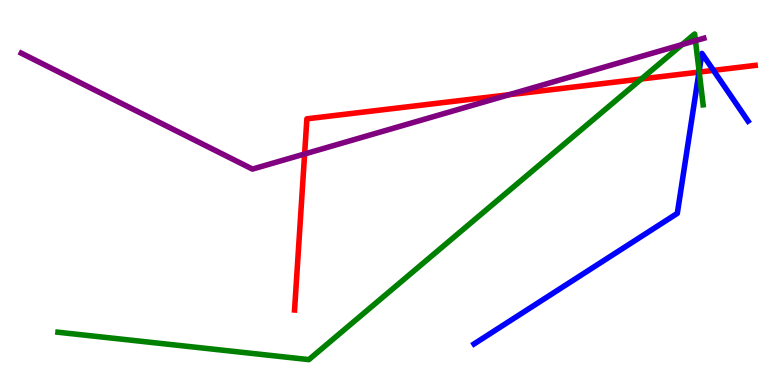[{'lines': ['blue', 'red'], 'intersections': [{'x': 9.02, 'y': 8.13}, {'x': 9.21, 'y': 8.17}]}, {'lines': ['green', 'red'], 'intersections': [{'x': 8.28, 'y': 7.95}, {'x': 9.02, 'y': 8.13}]}, {'lines': ['purple', 'red'], 'intersections': [{'x': 3.93, 'y': 6.0}, {'x': 6.57, 'y': 7.54}]}, {'lines': ['blue', 'green'], 'intersections': [{'x': 9.02, 'y': 8.15}]}, {'lines': ['blue', 'purple'], 'intersections': []}, {'lines': ['green', 'purple'], 'intersections': [{'x': 8.8, 'y': 8.84}, {'x': 8.97, 'y': 8.94}]}]